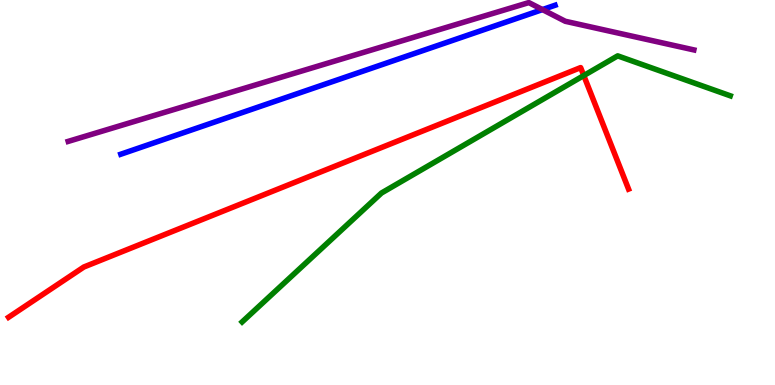[{'lines': ['blue', 'red'], 'intersections': []}, {'lines': ['green', 'red'], 'intersections': [{'x': 7.53, 'y': 8.04}]}, {'lines': ['purple', 'red'], 'intersections': []}, {'lines': ['blue', 'green'], 'intersections': []}, {'lines': ['blue', 'purple'], 'intersections': [{'x': 7.0, 'y': 9.75}]}, {'lines': ['green', 'purple'], 'intersections': []}]